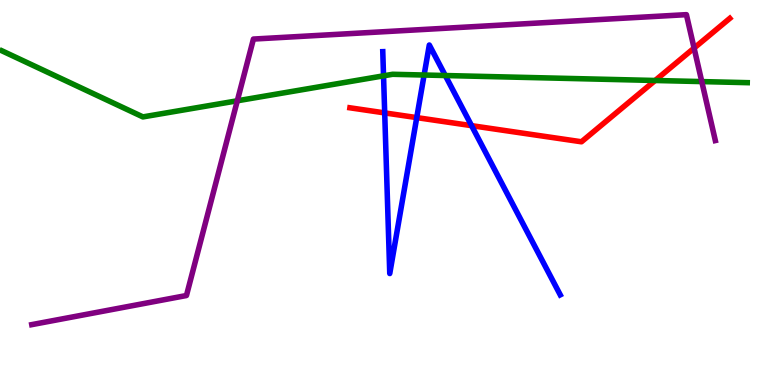[{'lines': ['blue', 'red'], 'intersections': [{'x': 4.96, 'y': 7.07}, {'x': 5.38, 'y': 6.95}, {'x': 6.08, 'y': 6.74}]}, {'lines': ['green', 'red'], 'intersections': [{'x': 8.45, 'y': 7.91}]}, {'lines': ['purple', 'red'], 'intersections': [{'x': 8.96, 'y': 8.75}]}, {'lines': ['blue', 'green'], 'intersections': [{'x': 4.95, 'y': 8.03}, {'x': 5.47, 'y': 8.05}, {'x': 5.75, 'y': 8.04}]}, {'lines': ['blue', 'purple'], 'intersections': []}, {'lines': ['green', 'purple'], 'intersections': [{'x': 3.06, 'y': 7.38}, {'x': 9.06, 'y': 7.88}]}]